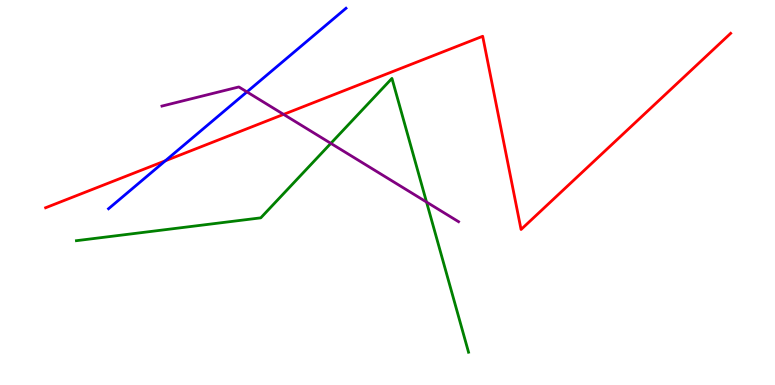[{'lines': ['blue', 'red'], 'intersections': [{'x': 2.13, 'y': 5.82}]}, {'lines': ['green', 'red'], 'intersections': []}, {'lines': ['purple', 'red'], 'intersections': [{'x': 3.66, 'y': 7.03}]}, {'lines': ['blue', 'green'], 'intersections': []}, {'lines': ['blue', 'purple'], 'intersections': [{'x': 3.19, 'y': 7.61}]}, {'lines': ['green', 'purple'], 'intersections': [{'x': 4.27, 'y': 6.28}, {'x': 5.5, 'y': 4.75}]}]